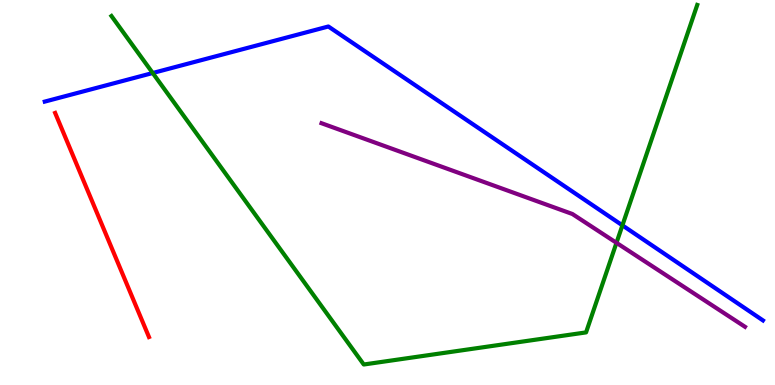[{'lines': ['blue', 'red'], 'intersections': []}, {'lines': ['green', 'red'], 'intersections': []}, {'lines': ['purple', 'red'], 'intersections': []}, {'lines': ['blue', 'green'], 'intersections': [{'x': 1.97, 'y': 8.1}, {'x': 8.03, 'y': 4.15}]}, {'lines': ['blue', 'purple'], 'intersections': []}, {'lines': ['green', 'purple'], 'intersections': [{'x': 7.95, 'y': 3.69}]}]